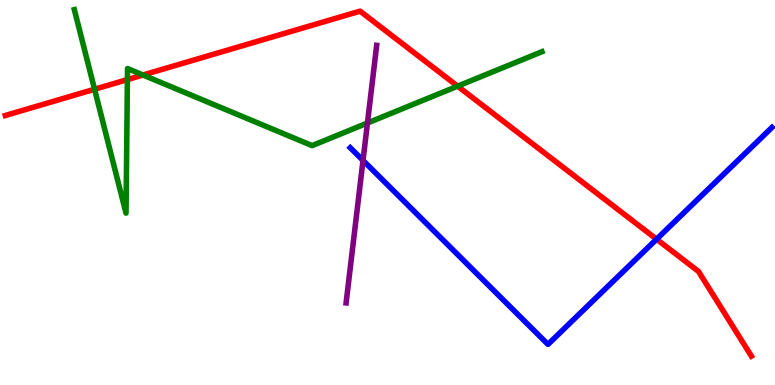[{'lines': ['blue', 'red'], 'intersections': [{'x': 8.47, 'y': 3.79}]}, {'lines': ['green', 'red'], 'intersections': [{'x': 1.22, 'y': 7.68}, {'x': 1.64, 'y': 7.93}, {'x': 1.84, 'y': 8.05}, {'x': 5.9, 'y': 7.76}]}, {'lines': ['purple', 'red'], 'intersections': []}, {'lines': ['blue', 'green'], 'intersections': []}, {'lines': ['blue', 'purple'], 'intersections': [{'x': 4.68, 'y': 5.83}]}, {'lines': ['green', 'purple'], 'intersections': [{'x': 4.74, 'y': 6.8}]}]